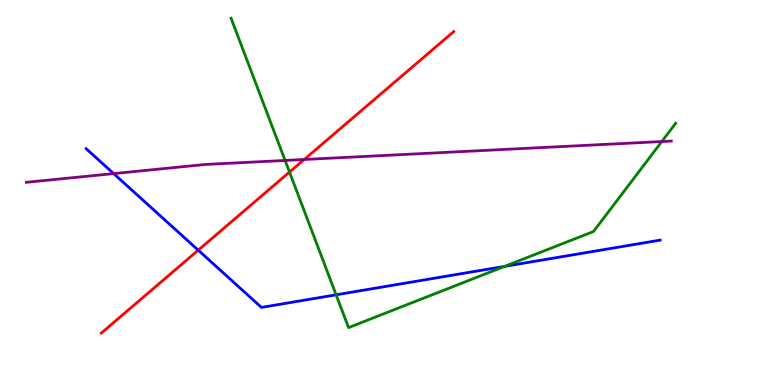[{'lines': ['blue', 'red'], 'intersections': [{'x': 2.56, 'y': 3.5}]}, {'lines': ['green', 'red'], 'intersections': [{'x': 3.74, 'y': 5.53}]}, {'lines': ['purple', 'red'], 'intersections': [{'x': 3.93, 'y': 5.86}]}, {'lines': ['blue', 'green'], 'intersections': [{'x': 4.34, 'y': 2.34}, {'x': 6.51, 'y': 3.08}]}, {'lines': ['blue', 'purple'], 'intersections': [{'x': 1.47, 'y': 5.49}]}, {'lines': ['green', 'purple'], 'intersections': [{'x': 3.68, 'y': 5.83}, {'x': 8.54, 'y': 6.32}]}]